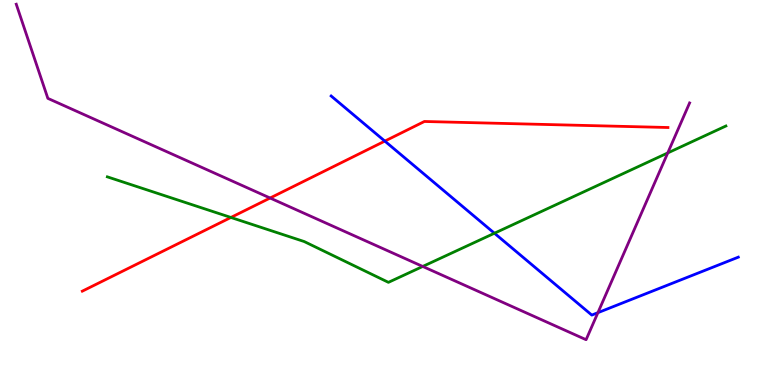[{'lines': ['blue', 'red'], 'intersections': [{'x': 4.97, 'y': 6.33}]}, {'lines': ['green', 'red'], 'intersections': [{'x': 2.98, 'y': 4.35}]}, {'lines': ['purple', 'red'], 'intersections': [{'x': 3.49, 'y': 4.86}]}, {'lines': ['blue', 'green'], 'intersections': [{'x': 6.38, 'y': 3.94}]}, {'lines': ['blue', 'purple'], 'intersections': [{'x': 7.71, 'y': 1.88}]}, {'lines': ['green', 'purple'], 'intersections': [{'x': 5.45, 'y': 3.08}, {'x': 8.62, 'y': 6.03}]}]